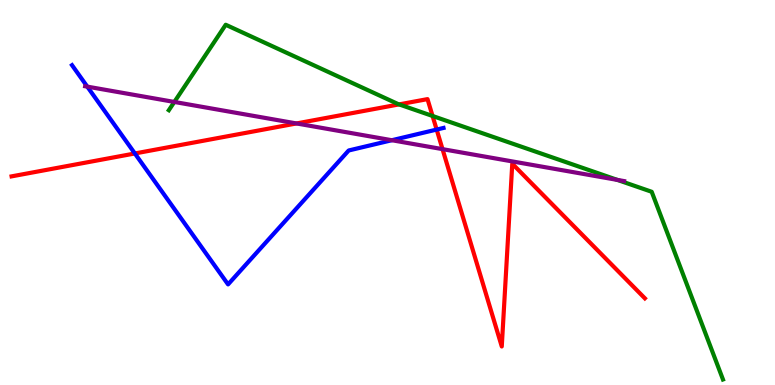[{'lines': ['blue', 'red'], 'intersections': [{'x': 1.74, 'y': 6.01}, {'x': 5.63, 'y': 6.63}]}, {'lines': ['green', 'red'], 'intersections': [{'x': 5.15, 'y': 7.29}, {'x': 5.58, 'y': 6.99}]}, {'lines': ['purple', 'red'], 'intersections': [{'x': 3.83, 'y': 6.79}, {'x': 5.71, 'y': 6.13}]}, {'lines': ['blue', 'green'], 'intersections': []}, {'lines': ['blue', 'purple'], 'intersections': [{'x': 1.13, 'y': 7.75}, {'x': 5.06, 'y': 6.36}]}, {'lines': ['green', 'purple'], 'intersections': [{'x': 2.25, 'y': 7.35}, {'x': 7.97, 'y': 5.33}]}]